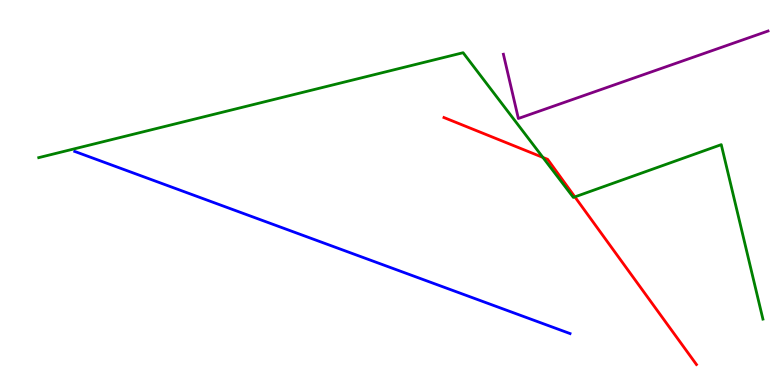[{'lines': ['blue', 'red'], 'intersections': []}, {'lines': ['green', 'red'], 'intersections': [{'x': 7.01, 'y': 5.91}, {'x': 7.42, 'y': 4.89}]}, {'lines': ['purple', 'red'], 'intersections': []}, {'lines': ['blue', 'green'], 'intersections': []}, {'lines': ['blue', 'purple'], 'intersections': []}, {'lines': ['green', 'purple'], 'intersections': []}]